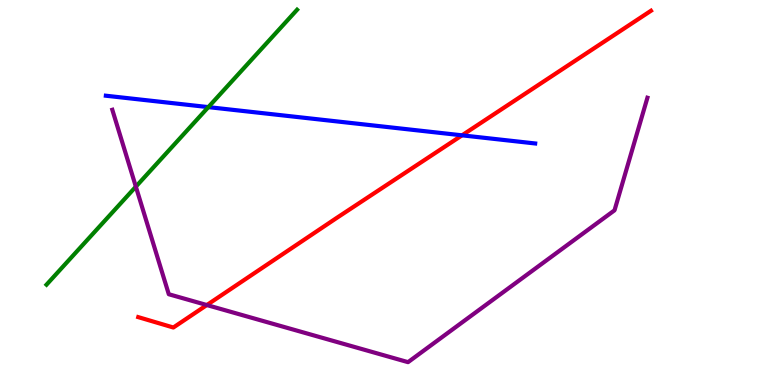[{'lines': ['blue', 'red'], 'intersections': [{'x': 5.96, 'y': 6.48}]}, {'lines': ['green', 'red'], 'intersections': []}, {'lines': ['purple', 'red'], 'intersections': [{'x': 2.67, 'y': 2.08}]}, {'lines': ['blue', 'green'], 'intersections': [{'x': 2.69, 'y': 7.22}]}, {'lines': ['blue', 'purple'], 'intersections': []}, {'lines': ['green', 'purple'], 'intersections': [{'x': 1.75, 'y': 5.15}]}]